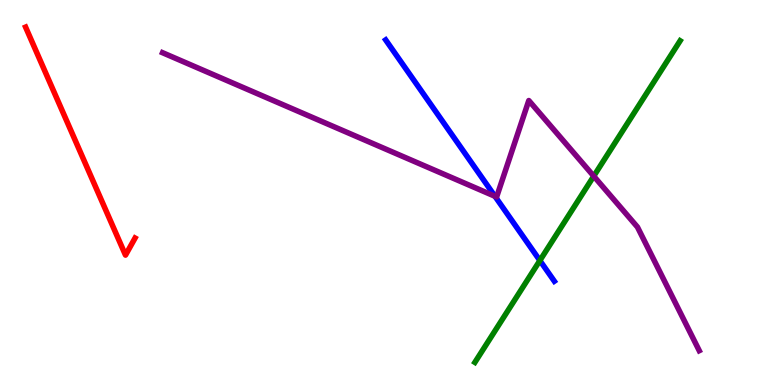[{'lines': ['blue', 'red'], 'intersections': []}, {'lines': ['green', 'red'], 'intersections': []}, {'lines': ['purple', 'red'], 'intersections': []}, {'lines': ['blue', 'green'], 'intersections': [{'x': 6.97, 'y': 3.23}]}, {'lines': ['blue', 'purple'], 'intersections': [{'x': 6.39, 'y': 4.9}]}, {'lines': ['green', 'purple'], 'intersections': [{'x': 7.66, 'y': 5.42}]}]